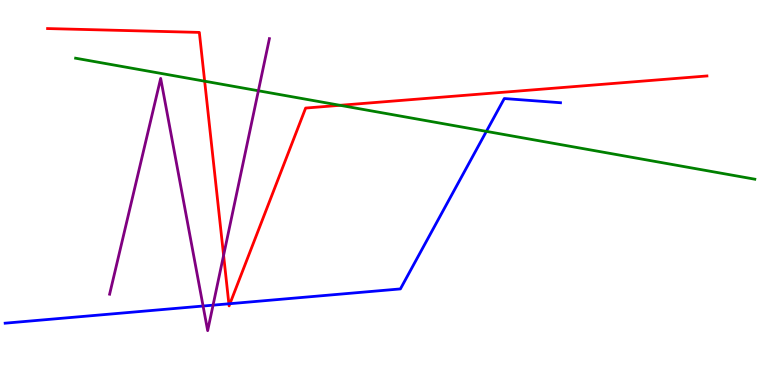[{'lines': ['blue', 'red'], 'intersections': [{'x': 2.95, 'y': 2.11}, {'x': 2.97, 'y': 2.11}]}, {'lines': ['green', 'red'], 'intersections': [{'x': 2.64, 'y': 7.89}, {'x': 4.39, 'y': 7.26}]}, {'lines': ['purple', 'red'], 'intersections': [{'x': 2.89, 'y': 3.37}]}, {'lines': ['blue', 'green'], 'intersections': [{'x': 6.28, 'y': 6.59}]}, {'lines': ['blue', 'purple'], 'intersections': [{'x': 2.62, 'y': 2.05}, {'x': 2.75, 'y': 2.07}]}, {'lines': ['green', 'purple'], 'intersections': [{'x': 3.33, 'y': 7.64}]}]